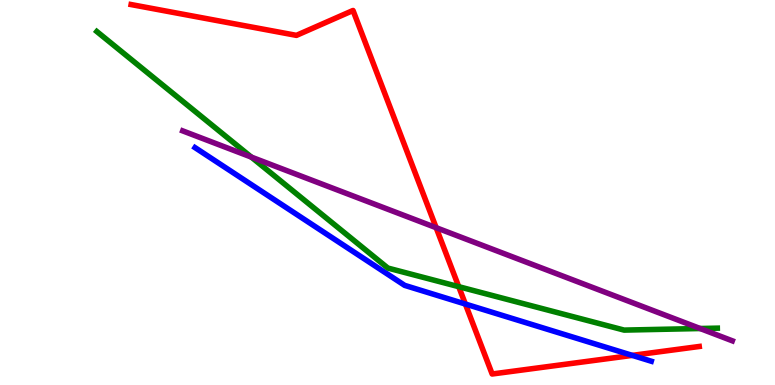[{'lines': ['blue', 'red'], 'intersections': [{'x': 6.0, 'y': 2.1}, {'x': 8.16, 'y': 0.769}]}, {'lines': ['green', 'red'], 'intersections': [{'x': 5.92, 'y': 2.55}]}, {'lines': ['purple', 'red'], 'intersections': [{'x': 5.63, 'y': 4.09}]}, {'lines': ['blue', 'green'], 'intersections': []}, {'lines': ['blue', 'purple'], 'intersections': []}, {'lines': ['green', 'purple'], 'intersections': [{'x': 3.24, 'y': 5.92}, {'x': 9.03, 'y': 1.47}]}]